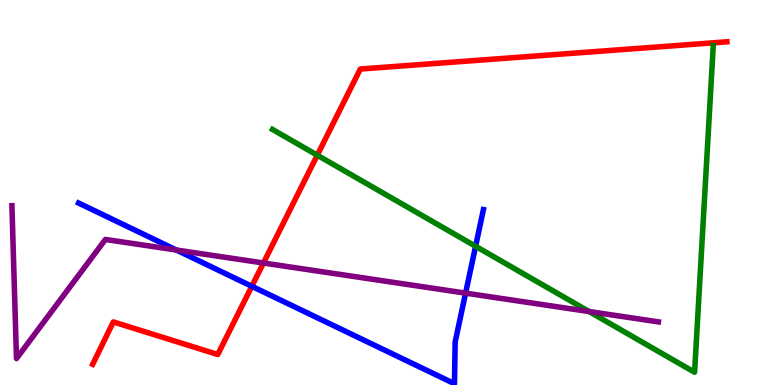[{'lines': ['blue', 'red'], 'intersections': [{'x': 3.25, 'y': 2.56}]}, {'lines': ['green', 'red'], 'intersections': [{'x': 4.09, 'y': 5.97}]}, {'lines': ['purple', 'red'], 'intersections': [{'x': 3.4, 'y': 3.17}]}, {'lines': ['blue', 'green'], 'intersections': [{'x': 6.14, 'y': 3.6}]}, {'lines': ['blue', 'purple'], 'intersections': [{'x': 2.28, 'y': 3.51}, {'x': 6.01, 'y': 2.39}]}, {'lines': ['green', 'purple'], 'intersections': [{'x': 7.6, 'y': 1.91}]}]